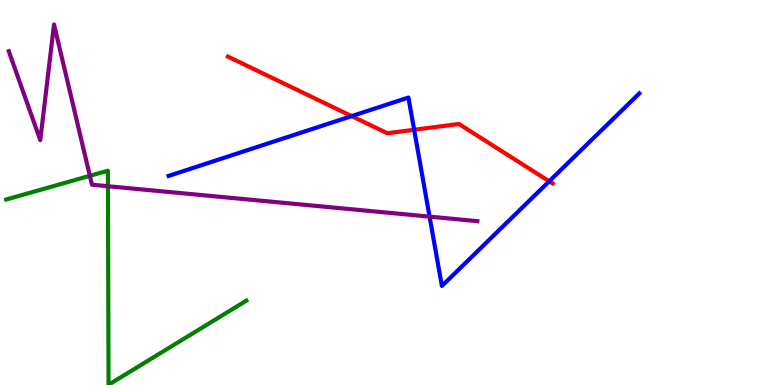[{'lines': ['blue', 'red'], 'intersections': [{'x': 4.54, 'y': 6.98}, {'x': 5.34, 'y': 6.63}, {'x': 7.09, 'y': 5.29}]}, {'lines': ['green', 'red'], 'intersections': []}, {'lines': ['purple', 'red'], 'intersections': []}, {'lines': ['blue', 'green'], 'intersections': []}, {'lines': ['blue', 'purple'], 'intersections': [{'x': 5.54, 'y': 4.37}]}, {'lines': ['green', 'purple'], 'intersections': [{'x': 1.16, 'y': 5.43}, {'x': 1.39, 'y': 5.16}]}]